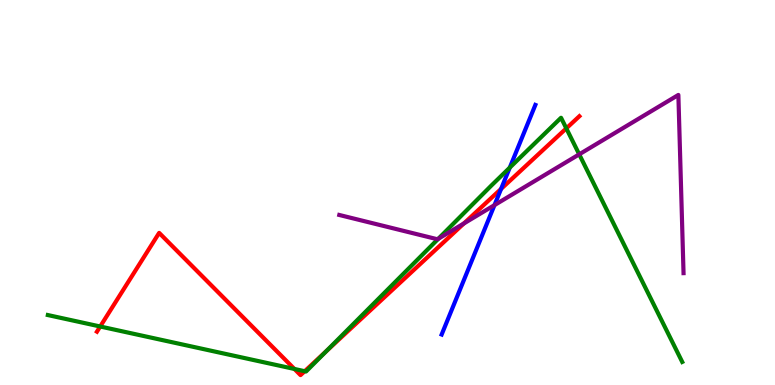[{'lines': ['blue', 'red'], 'intersections': [{'x': 6.47, 'y': 5.09}]}, {'lines': ['green', 'red'], 'intersections': [{'x': 1.29, 'y': 1.52}, {'x': 3.8, 'y': 0.417}, {'x': 3.93, 'y': 0.358}, {'x': 4.21, 'y': 0.875}, {'x': 7.31, 'y': 6.67}]}, {'lines': ['purple', 'red'], 'intersections': [{'x': 5.99, 'y': 4.2}]}, {'lines': ['blue', 'green'], 'intersections': [{'x': 6.58, 'y': 5.65}]}, {'lines': ['blue', 'purple'], 'intersections': [{'x': 6.38, 'y': 4.67}]}, {'lines': ['green', 'purple'], 'intersections': [{'x': 5.66, 'y': 3.8}, {'x': 7.47, 'y': 5.99}]}]